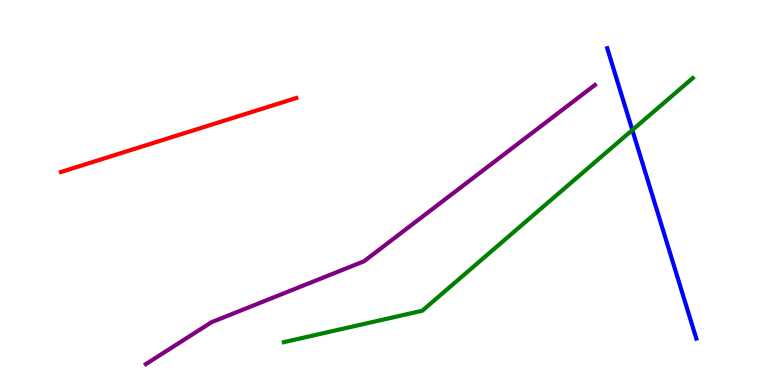[{'lines': ['blue', 'red'], 'intersections': []}, {'lines': ['green', 'red'], 'intersections': []}, {'lines': ['purple', 'red'], 'intersections': []}, {'lines': ['blue', 'green'], 'intersections': [{'x': 8.16, 'y': 6.62}]}, {'lines': ['blue', 'purple'], 'intersections': []}, {'lines': ['green', 'purple'], 'intersections': []}]